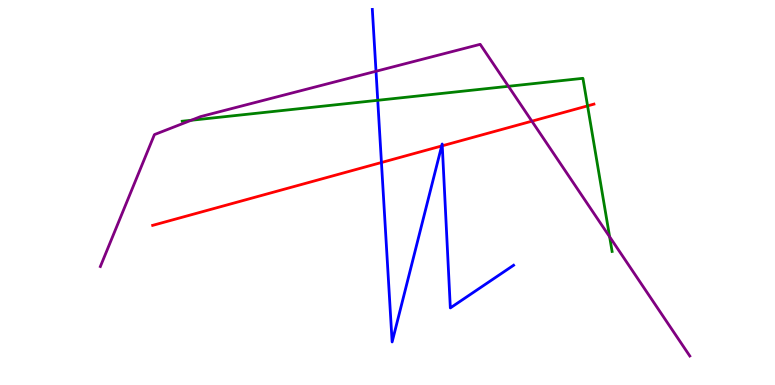[{'lines': ['blue', 'red'], 'intersections': [{'x': 4.92, 'y': 5.78}, {'x': 5.7, 'y': 6.21}, {'x': 5.71, 'y': 6.21}]}, {'lines': ['green', 'red'], 'intersections': [{'x': 7.58, 'y': 7.25}]}, {'lines': ['purple', 'red'], 'intersections': [{'x': 6.86, 'y': 6.85}]}, {'lines': ['blue', 'green'], 'intersections': [{'x': 4.87, 'y': 7.39}]}, {'lines': ['blue', 'purple'], 'intersections': [{'x': 4.85, 'y': 8.15}]}, {'lines': ['green', 'purple'], 'intersections': [{'x': 2.47, 'y': 6.88}, {'x': 6.56, 'y': 7.76}, {'x': 7.87, 'y': 3.85}]}]